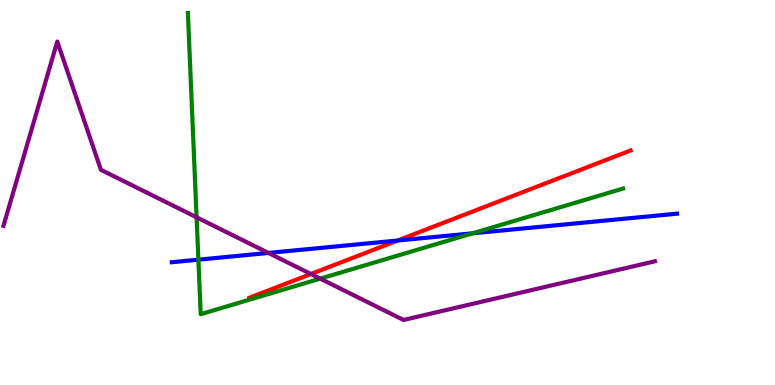[{'lines': ['blue', 'red'], 'intersections': [{'x': 5.13, 'y': 3.75}]}, {'lines': ['green', 'red'], 'intersections': []}, {'lines': ['purple', 'red'], 'intersections': [{'x': 4.01, 'y': 2.88}]}, {'lines': ['blue', 'green'], 'intersections': [{'x': 2.56, 'y': 3.26}, {'x': 6.1, 'y': 3.94}]}, {'lines': ['blue', 'purple'], 'intersections': [{'x': 3.46, 'y': 3.43}]}, {'lines': ['green', 'purple'], 'intersections': [{'x': 2.54, 'y': 4.36}, {'x': 4.13, 'y': 2.76}]}]